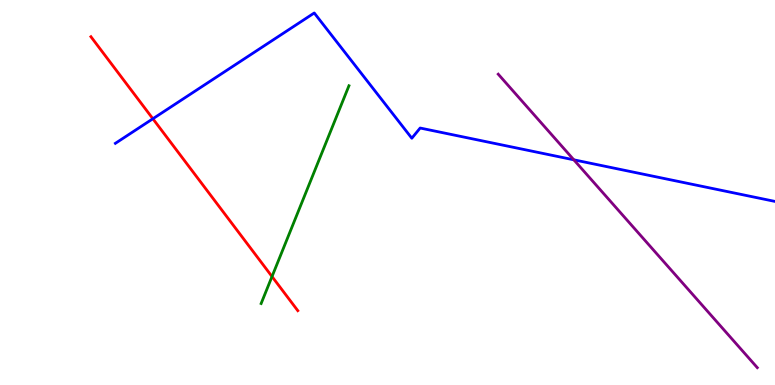[{'lines': ['blue', 'red'], 'intersections': [{'x': 1.97, 'y': 6.92}]}, {'lines': ['green', 'red'], 'intersections': [{'x': 3.51, 'y': 2.82}]}, {'lines': ['purple', 'red'], 'intersections': []}, {'lines': ['blue', 'green'], 'intersections': []}, {'lines': ['blue', 'purple'], 'intersections': [{'x': 7.4, 'y': 5.85}]}, {'lines': ['green', 'purple'], 'intersections': []}]